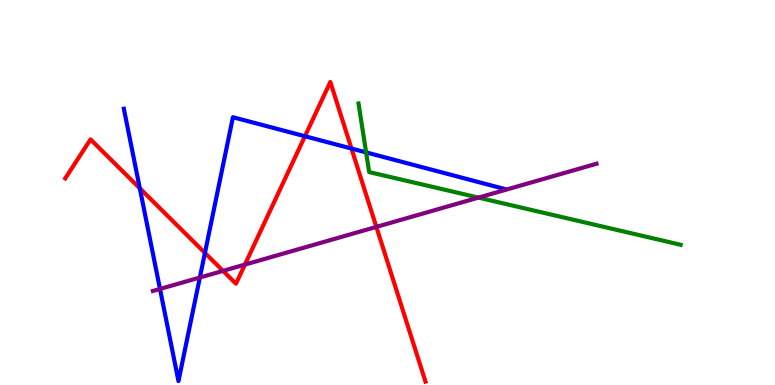[{'lines': ['blue', 'red'], 'intersections': [{'x': 1.8, 'y': 5.11}, {'x': 2.64, 'y': 3.43}, {'x': 3.93, 'y': 6.46}, {'x': 4.54, 'y': 6.14}]}, {'lines': ['green', 'red'], 'intersections': []}, {'lines': ['purple', 'red'], 'intersections': [{'x': 2.88, 'y': 2.96}, {'x': 3.16, 'y': 3.13}, {'x': 4.86, 'y': 4.11}]}, {'lines': ['blue', 'green'], 'intersections': [{'x': 4.72, 'y': 6.04}]}, {'lines': ['blue', 'purple'], 'intersections': [{'x': 2.06, 'y': 2.49}, {'x': 2.58, 'y': 2.79}]}, {'lines': ['green', 'purple'], 'intersections': [{'x': 6.17, 'y': 4.87}]}]